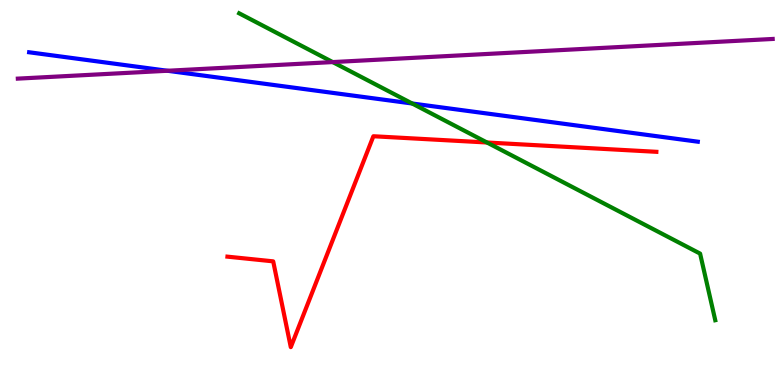[{'lines': ['blue', 'red'], 'intersections': []}, {'lines': ['green', 'red'], 'intersections': [{'x': 6.28, 'y': 6.3}]}, {'lines': ['purple', 'red'], 'intersections': []}, {'lines': ['blue', 'green'], 'intersections': [{'x': 5.32, 'y': 7.31}]}, {'lines': ['blue', 'purple'], 'intersections': [{'x': 2.16, 'y': 8.16}]}, {'lines': ['green', 'purple'], 'intersections': [{'x': 4.29, 'y': 8.39}]}]